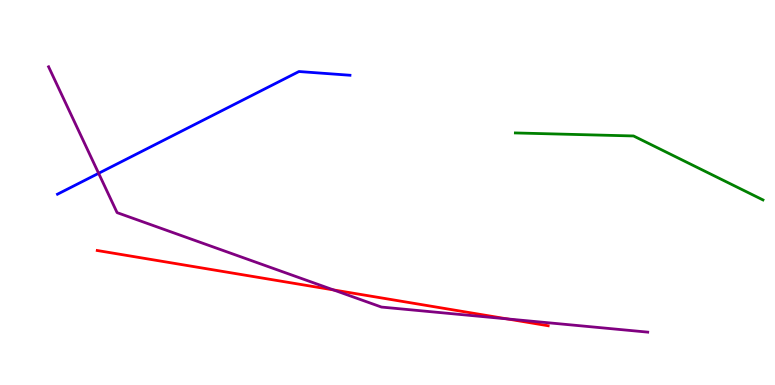[{'lines': ['blue', 'red'], 'intersections': []}, {'lines': ['green', 'red'], 'intersections': []}, {'lines': ['purple', 'red'], 'intersections': [{'x': 4.3, 'y': 2.47}, {'x': 6.54, 'y': 1.72}]}, {'lines': ['blue', 'green'], 'intersections': []}, {'lines': ['blue', 'purple'], 'intersections': [{'x': 1.27, 'y': 5.5}]}, {'lines': ['green', 'purple'], 'intersections': []}]